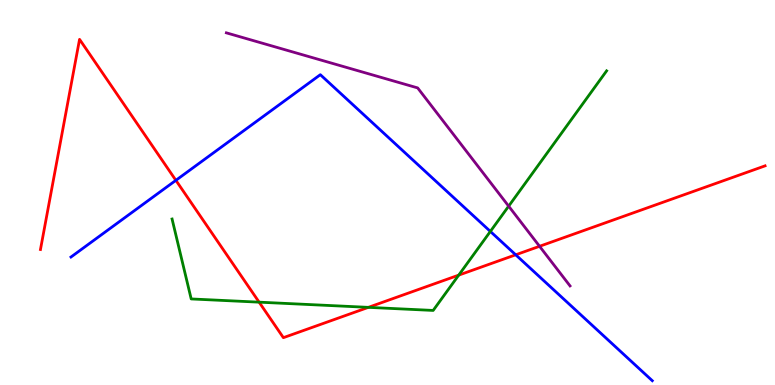[{'lines': ['blue', 'red'], 'intersections': [{'x': 2.27, 'y': 5.32}, {'x': 6.65, 'y': 3.38}]}, {'lines': ['green', 'red'], 'intersections': [{'x': 3.34, 'y': 2.15}, {'x': 4.75, 'y': 2.02}, {'x': 5.92, 'y': 2.85}]}, {'lines': ['purple', 'red'], 'intersections': [{'x': 6.96, 'y': 3.6}]}, {'lines': ['blue', 'green'], 'intersections': [{'x': 6.33, 'y': 3.99}]}, {'lines': ['blue', 'purple'], 'intersections': []}, {'lines': ['green', 'purple'], 'intersections': [{'x': 6.56, 'y': 4.65}]}]